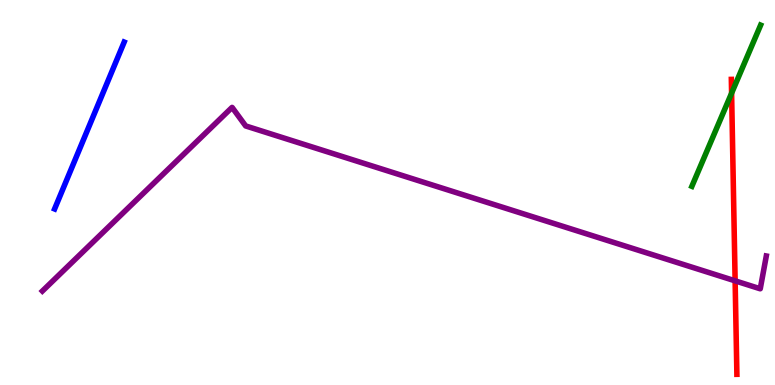[{'lines': ['blue', 'red'], 'intersections': []}, {'lines': ['green', 'red'], 'intersections': [{'x': 9.44, 'y': 7.58}]}, {'lines': ['purple', 'red'], 'intersections': [{'x': 9.49, 'y': 2.71}]}, {'lines': ['blue', 'green'], 'intersections': []}, {'lines': ['blue', 'purple'], 'intersections': []}, {'lines': ['green', 'purple'], 'intersections': []}]